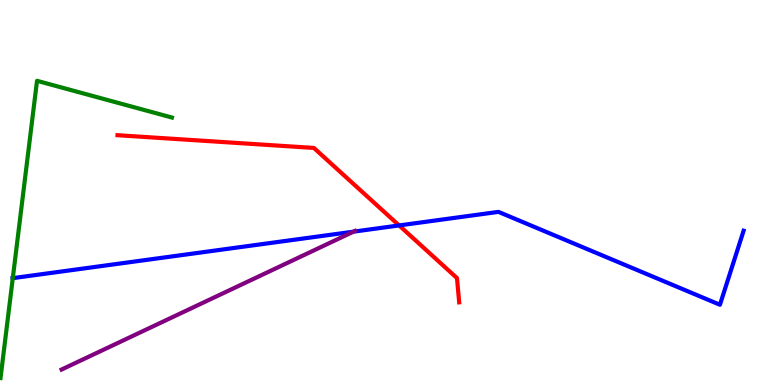[{'lines': ['blue', 'red'], 'intersections': [{'x': 5.15, 'y': 4.14}]}, {'lines': ['green', 'red'], 'intersections': []}, {'lines': ['purple', 'red'], 'intersections': []}, {'lines': ['blue', 'green'], 'intersections': [{'x': 0.165, 'y': 2.78}]}, {'lines': ['blue', 'purple'], 'intersections': [{'x': 4.56, 'y': 3.98}]}, {'lines': ['green', 'purple'], 'intersections': []}]